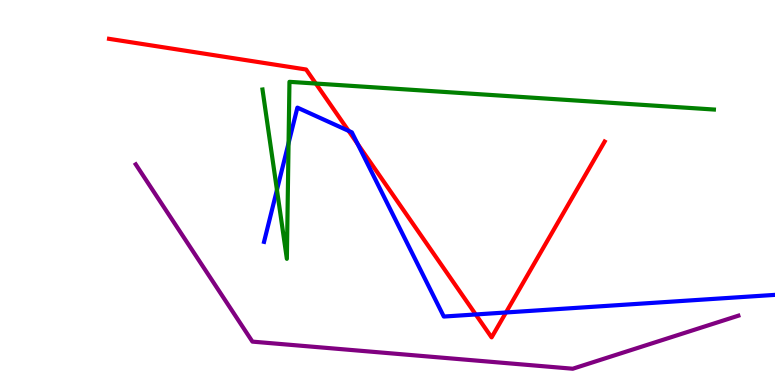[{'lines': ['blue', 'red'], 'intersections': [{'x': 4.5, 'y': 6.6}, {'x': 4.61, 'y': 6.26}, {'x': 6.14, 'y': 1.83}, {'x': 6.53, 'y': 1.88}]}, {'lines': ['green', 'red'], 'intersections': [{'x': 4.08, 'y': 7.83}]}, {'lines': ['purple', 'red'], 'intersections': []}, {'lines': ['blue', 'green'], 'intersections': [{'x': 3.57, 'y': 5.07}, {'x': 3.72, 'y': 6.28}]}, {'lines': ['blue', 'purple'], 'intersections': []}, {'lines': ['green', 'purple'], 'intersections': []}]